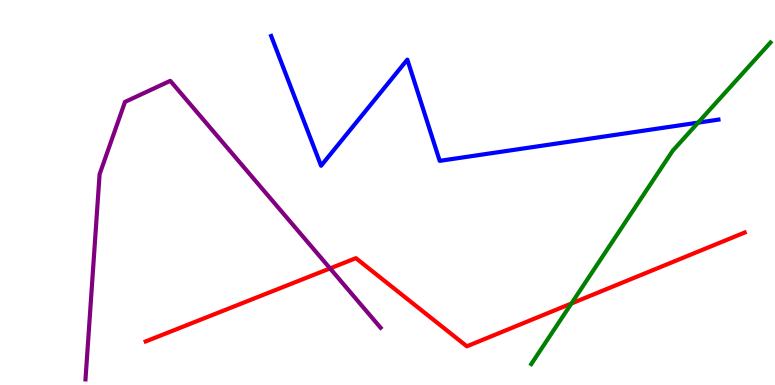[{'lines': ['blue', 'red'], 'intersections': []}, {'lines': ['green', 'red'], 'intersections': [{'x': 7.37, 'y': 2.12}]}, {'lines': ['purple', 'red'], 'intersections': [{'x': 4.26, 'y': 3.03}]}, {'lines': ['blue', 'green'], 'intersections': [{'x': 9.01, 'y': 6.81}]}, {'lines': ['blue', 'purple'], 'intersections': []}, {'lines': ['green', 'purple'], 'intersections': []}]